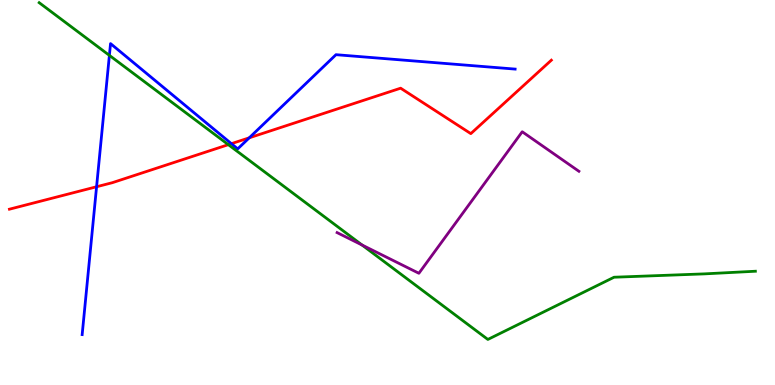[{'lines': ['blue', 'red'], 'intersections': [{'x': 1.25, 'y': 5.15}, {'x': 2.99, 'y': 6.27}, {'x': 3.22, 'y': 6.42}]}, {'lines': ['green', 'red'], 'intersections': [{'x': 2.95, 'y': 6.24}]}, {'lines': ['purple', 'red'], 'intersections': []}, {'lines': ['blue', 'green'], 'intersections': [{'x': 1.41, 'y': 8.56}]}, {'lines': ['blue', 'purple'], 'intersections': []}, {'lines': ['green', 'purple'], 'intersections': [{'x': 4.67, 'y': 3.64}]}]